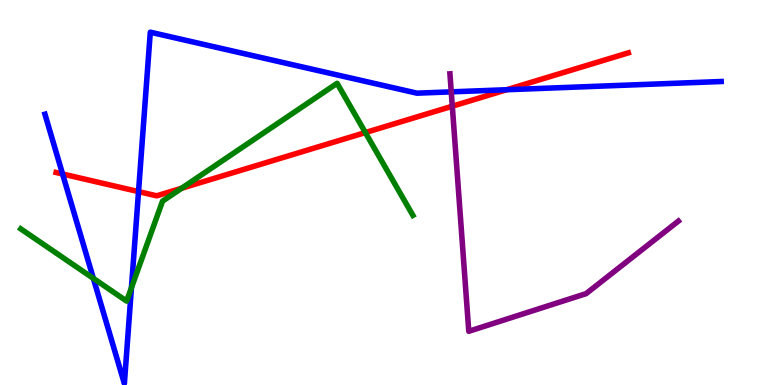[{'lines': ['blue', 'red'], 'intersections': [{'x': 0.807, 'y': 5.48}, {'x': 1.79, 'y': 5.02}, {'x': 6.54, 'y': 7.67}]}, {'lines': ['green', 'red'], 'intersections': [{'x': 2.34, 'y': 5.11}, {'x': 4.71, 'y': 6.56}]}, {'lines': ['purple', 'red'], 'intersections': [{'x': 5.84, 'y': 7.24}]}, {'lines': ['blue', 'green'], 'intersections': [{'x': 1.2, 'y': 2.77}, {'x': 1.7, 'y': 2.53}]}, {'lines': ['blue', 'purple'], 'intersections': [{'x': 5.82, 'y': 7.61}]}, {'lines': ['green', 'purple'], 'intersections': []}]